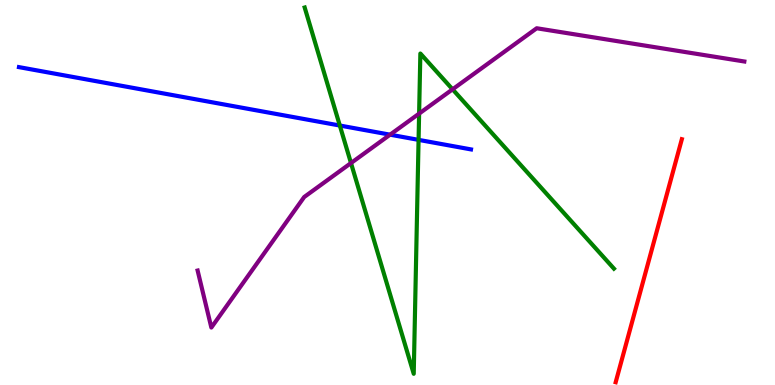[{'lines': ['blue', 'red'], 'intersections': []}, {'lines': ['green', 'red'], 'intersections': []}, {'lines': ['purple', 'red'], 'intersections': []}, {'lines': ['blue', 'green'], 'intersections': [{'x': 4.38, 'y': 6.74}, {'x': 5.4, 'y': 6.37}]}, {'lines': ['blue', 'purple'], 'intersections': [{'x': 5.03, 'y': 6.5}]}, {'lines': ['green', 'purple'], 'intersections': [{'x': 4.53, 'y': 5.76}, {'x': 5.41, 'y': 7.05}, {'x': 5.84, 'y': 7.68}]}]